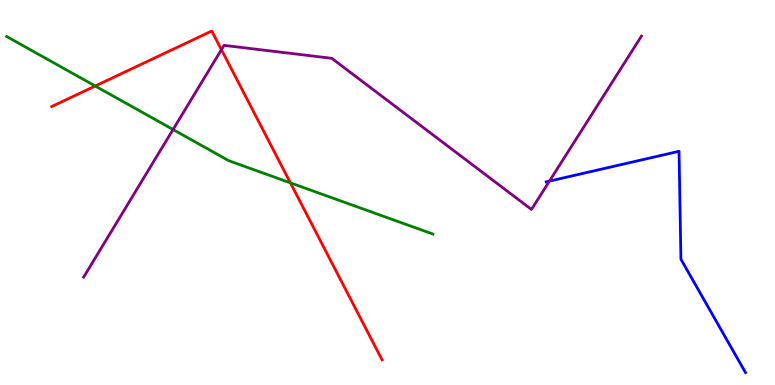[{'lines': ['blue', 'red'], 'intersections': []}, {'lines': ['green', 'red'], 'intersections': [{'x': 1.23, 'y': 7.77}, {'x': 3.75, 'y': 5.25}]}, {'lines': ['purple', 'red'], 'intersections': [{'x': 2.86, 'y': 8.71}]}, {'lines': ['blue', 'green'], 'intersections': []}, {'lines': ['blue', 'purple'], 'intersections': [{'x': 7.09, 'y': 5.3}]}, {'lines': ['green', 'purple'], 'intersections': [{'x': 2.23, 'y': 6.64}]}]